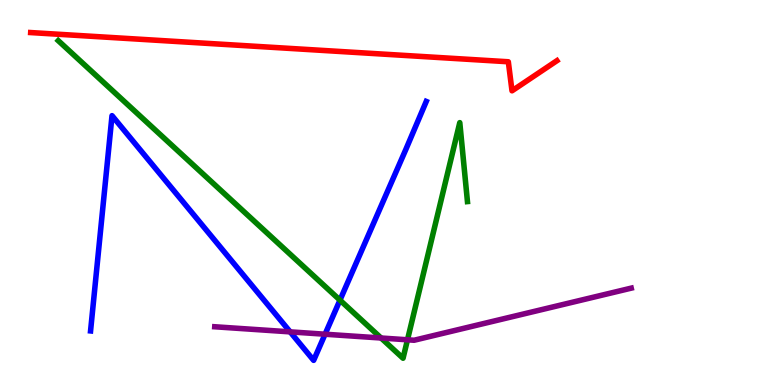[{'lines': ['blue', 'red'], 'intersections': []}, {'lines': ['green', 'red'], 'intersections': []}, {'lines': ['purple', 'red'], 'intersections': []}, {'lines': ['blue', 'green'], 'intersections': [{'x': 4.39, 'y': 2.2}]}, {'lines': ['blue', 'purple'], 'intersections': [{'x': 3.74, 'y': 1.38}, {'x': 4.19, 'y': 1.32}]}, {'lines': ['green', 'purple'], 'intersections': [{'x': 4.92, 'y': 1.22}, {'x': 5.26, 'y': 1.17}]}]